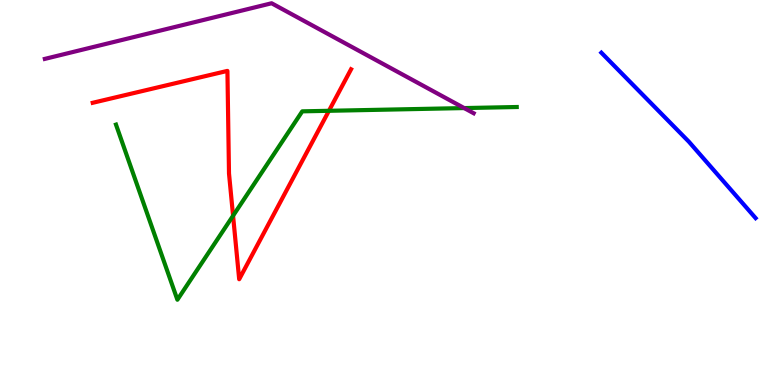[{'lines': ['blue', 'red'], 'intersections': []}, {'lines': ['green', 'red'], 'intersections': [{'x': 3.01, 'y': 4.4}, {'x': 4.24, 'y': 7.12}]}, {'lines': ['purple', 'red'], 'intersections': []}, {'lines': ['blue', 'green'], 'intersections': []}, {'lines': ['blue', 'purple'], 'intersections': []}, {'lines': ['green', 'purple'], 'intersections': [{'x': 5.99, 'y': 7.19}]}]